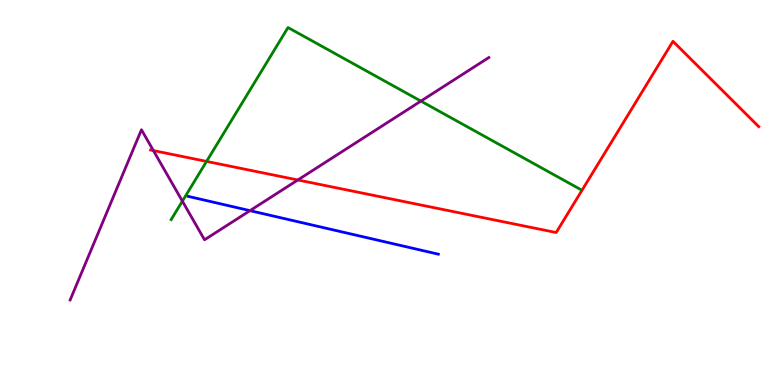[{'lines': ['blue', 'red'], 'intersections': []}, {'lines': ['green', 'red'], 'intersections': [{'x': 2.67, 'y': 5.81}]}, {'lines': ['purple', 'red'], 'intersections': [{'x': 1.98, 'y': 6.09}, {'x': 3.84, 'y': 5.33}]}, {'lines': ['blue', 'green'], 'intersections': []}, {'lines': ['blue', 'purple'], 'intersections': [{'x': 3.23, 'y': 4.53}]}, {'lines': ['green', 'purple'], 'intersections': [{'x': 2.35, 'y': 4.78}, {'x': 5.43, 'y': 7.37}]}]